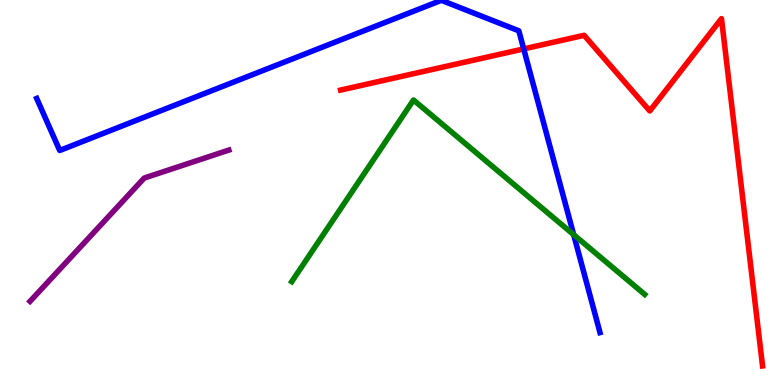[{'lines': ['blue', 'red'], 'intersections': [{'x': 6.76, 'y': 8.73}]}, {'lines': ['green', 'red'], 'intersections': []}, {'lines': ['purple', 'red'], 'intersections': []}, {'lines': ['blue', 'green'], 'intersections': [{'x': 7.4, 'y': 3.9}]}, {'lines': ['blue', 'purple'], 'intersections': []}, {'lines': ['green', 'purple'], 'intersections': []}]